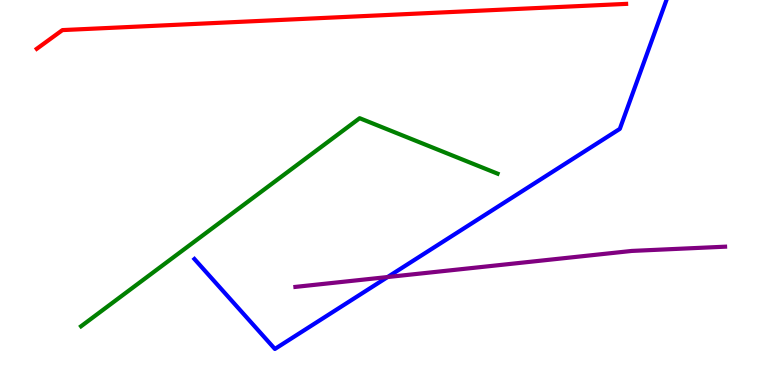[{'lines': ['blue', 'red'], 'intersections': []}, {'lines': ['green', 'red'], 'intersections': []}, {'lines': ['purple', 'red'], 'intersections': []}, {'lines': ['blue', 'green'], 'intersections': []}, {'lines': ['blue', 'purple'], 'intersections': [{'x': 5.0, 'y': 2.8}]}, {'lines': ['green', 'purple'], 'intersections': []}]